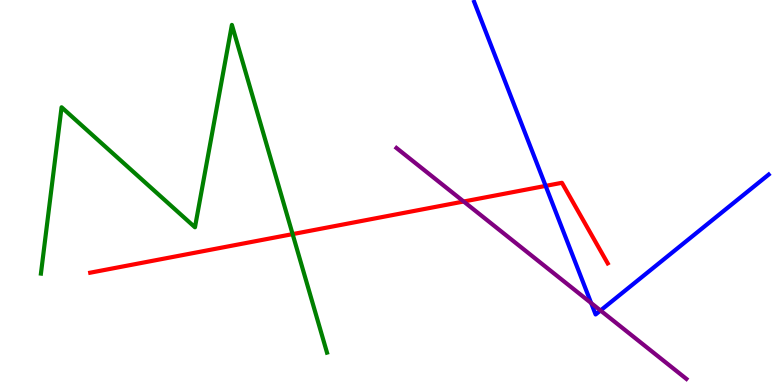[{'lines': ['blue', 'red'], 'intersections': [{'x': 7.04, 'y': 5.17}]}, {'lines': ['green', 'red'], 'intersections': [{'x': 3.78, 'y': 3.92}]}, {'lines': ['purple', 'red'], 'intersections': [{'x': 5.98, 'y': 4.77}]}, {'lines': ['blue', 'green'], 'intersections': []}, {'lines': ['blue', 'purple'], 'intersections': [{'x': 7.63, 'y': 2.13}, {'x': 7.75, 'y': 1.94}]}, {'lines': ['green', 'purple'], 'intersections': []}]